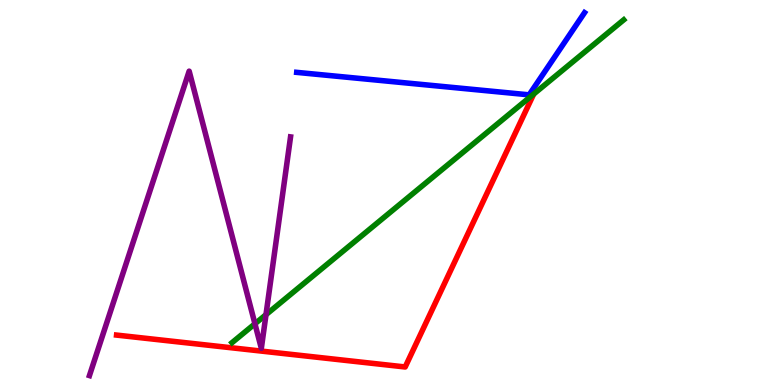[{'lines': ['blue', 'red'], 'intersections': []}, {'lines': ['green', 'red'], 'intersections': [{'x': 6.89, 'y': 7.56}]}, {'lines': ['purple', 'red'], 'intersections': []}, {'lines': ['blue', 'green'], 'intersections': []}, {'lines': ['blue', 'purple'], 'intersections': []}, {'lines': ['green', 'purple'], 'intersections': [{'x': 3.29, 'y': 1.59}, {'x': 3.43, 'y': 1.83}]}]